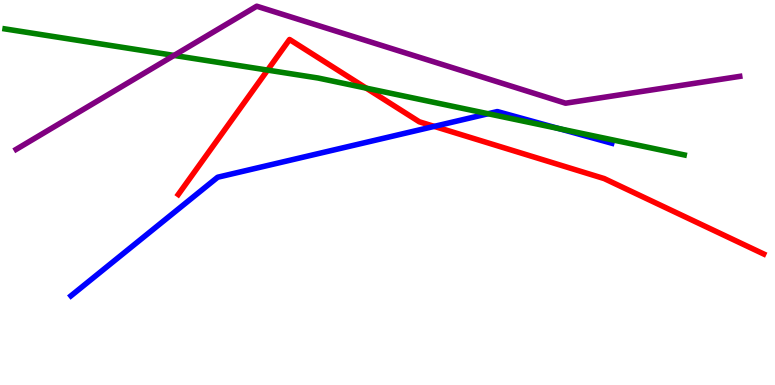[{'lines': ['blue', 'red'], 'intersections': [{'x': 5.6, 'y': 6.72}]}, {'lines': ['green', 'red'], 'intersections': [{'x': 3.45, 'y': 8.18}, {'x': 4.73, 'y': 7.71}]}, {'lines': ['purple', 'red'], 'intersections': []}, {'lines': ['blue', 'green'], 'intersections': [{'x': 6.3, 'y': 7.05}, {'x': 7.21, 'y': 6.66}]}, {'lines': ['blue', 'purple'], 'intersections': []}, {'lines': ['green', 'purple'], 'intersections': [{'x': 2.25, 'y': 8.56}]}]